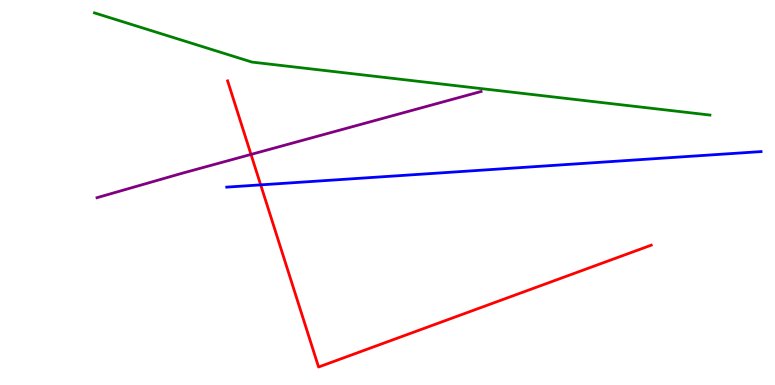[{'lines': ['blue', 'red'], 'intersections': [{'x': 3.36, 'y': 5.2}]}, {'lines': ['green', 'red'], 'intersections': []}, {'lines': ['purple', 'red'], 'intersections': [{'x': 3.24, 'y': 5.99}]}, {'lines': ['blue', 'green'], 'intersections': []}, {'lines': ['blue', 'purple'], 'intersections': []}, {'lines': ['green', 'purple'], 'intersections': []}]